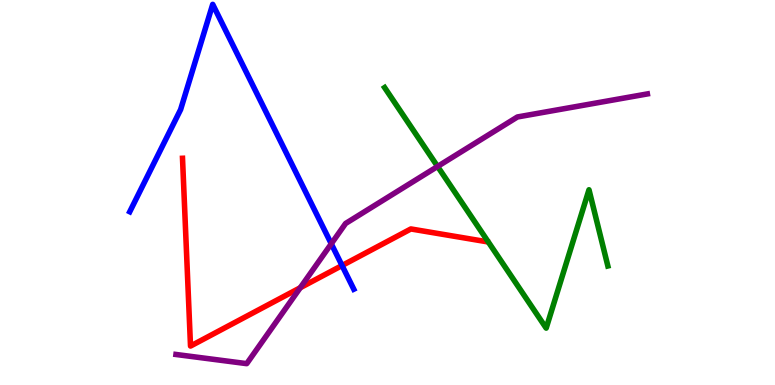[{'lines': ['blue', 'red'], 'intersections': [{'x': 4.41, 'y': 3.1}]}, {'lines': ['green', 'red'], 'intersections': []}, {'lines': ['purple', 'red'], 'intersections': [{'x': 3.87, 'y': 2.53}]}, {'lines': ['blue', 'green'], 'intersections': []}, {'lines': ['blue', 'purple'], 'intersections': [{'x': 4.27, 'y': 3.67}]}, {'lines': ['green', 'purple'], 'intersections': [{'x': 5.65, 'y': 5.68}]}]